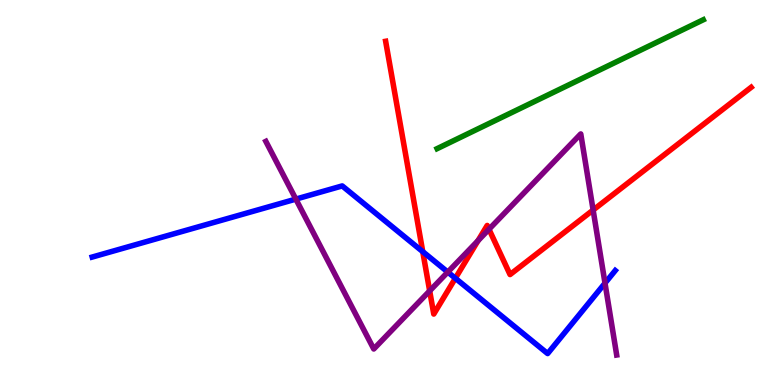[{'lines': ['blue', 'red'], 'intersections': [{'x': 5.45, 'y': 3.46}, {'x': 5.88, 'y': 2.77}]}, {'lines': ['green', 'red'], 'intersections': []}, {'lines': ['purple', 'red'], 'intersections': [{'x': 5.54, 'y': 2.44}, {'x': 6.17, 'y': 3.75}, {'x': 6.31, 'y': 4.05}, {'x': 7.65, 'y': 4.54}]}, {'lines': ['blue', 'green'], 'intersections': []}, {'lines': ['blue', 'purple'], 'intersections': [{'x': 3.82, 'y': 4.83}, {'x': 5.78, 'y': 2.93}, {'x': 7.81, 'y': 2.65}]}, {'lines': ['green', 'purple'], 'intersections': []}]